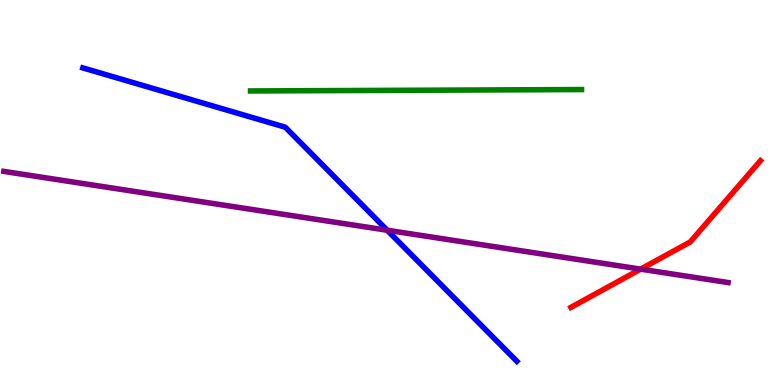[{'lines': ['blue', 'red'], 'intersections': []}, {'lines': ['green', 'red'], 'intersections': []}, {'lines': ['purple', 'red'], 'intersections': [{'x': 8.27, 'y': 3.01}]}, {'lines': ['blue', 'green'], 'intersections': []}, {'lines': ['blue', 'purple'], 'intersections': [{'x': 5.0, 'y': 4.02}]}, {'lines': ['green', 'purple'], 'intersections': []}]